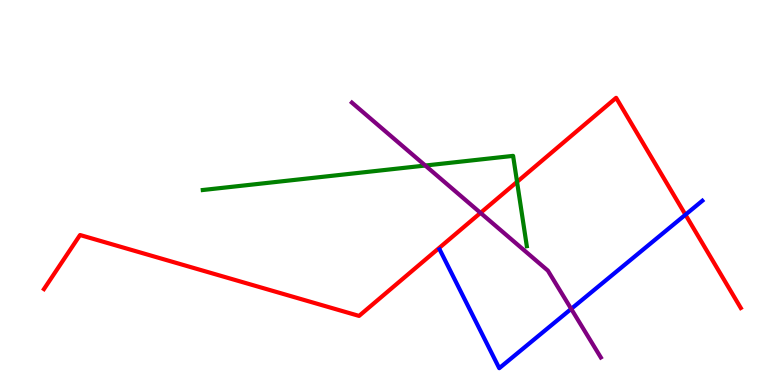[{'lines': ['blue', 'red'], 'intersections': [{'x': 8.84, 'y': 4.42}]}, {'lines': ['green', 'red'], 'intersections': [{'x': 6.67, 'y': 5.28}]}, {'lines': ['purple', 'red'], 'intersections': [{'x': 6.2, 'y': 4.47}]}, {'lines': ['blue', 'green'], 'intersections': []}, {'lines': ['blue', 'purple'], 'intersections': [{'x': 7.37, 'y': 1.98}]}, {'lines': ['green', 'purple'], 'intersections': [{'x': 5.49, 'y': 5.7}]}]